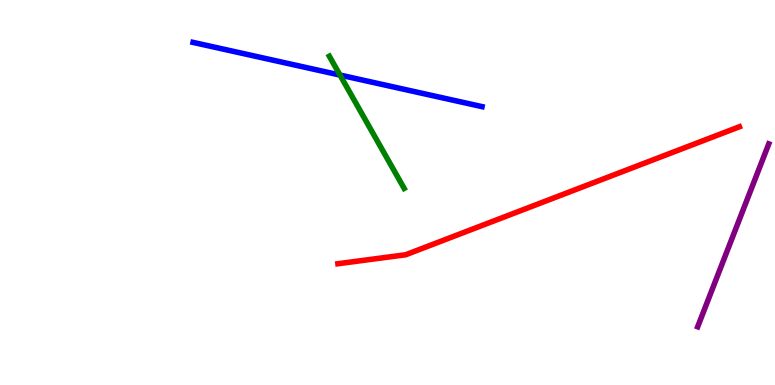[{'lines': ['blue', 'red'], 'intersections': []}, {'lines': ['green', 'red'], 'intersections': []}, {'lines': ['purple', 'red'], 'intersections': []}, {'lines': ['blue', 'green'], 'intersections': [{'x': 4.39, 'y': 8.05}]}, {'lines': ['blue', 'purple'], 'intersections': []}, {'lines': ['green', 'purple'], 'intersections': []}]